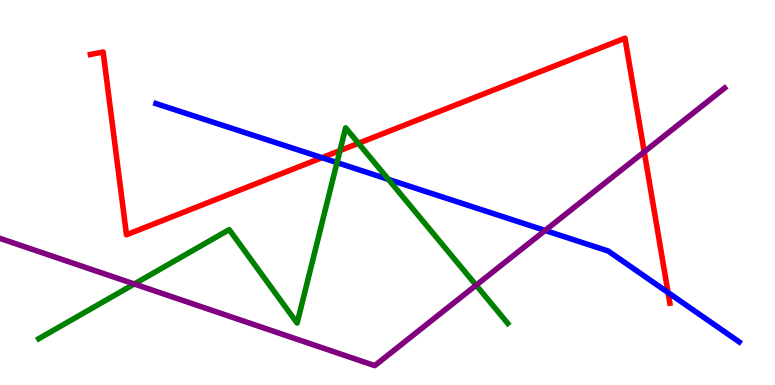[{'lines': ['blue', 'red'], 'intersections': [{'x': 4.15, 'y': 5.9}, {'x': 8.62, 'y': 2.4}]}, {'lines': ['green', 'red'], 'intersections': [{'x': 4.39, 'y': 6.09}, {'x': 4.63, 'y': 6.28}]}, {'lines': ['purple', 'red'], 'intersections': [{'x': 8.31, 'y': 6.06}]}, {'lines': ['blue', 'green'], 'intersections': [{'x': 4.35, 'y': 5.78}, {'x': 5.01, 'y': 5.34}]}, {'lines': ['blue', 'purple'], 'intersections': [{'x': 7.03, 'y': 4.01}]}, {'lines': ['green', 'purple'], 'intersections': [{'x': 1.73, 'y': 2.62}, {'x': 6.14, 'y': 2.59}]}]